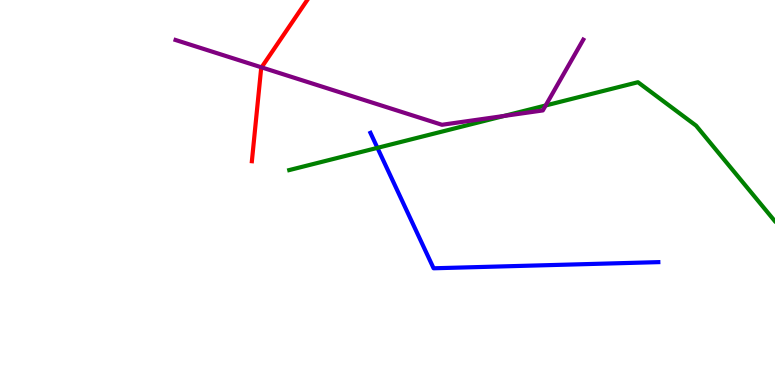[{'lines': ['blue', 'red'], 'intersections': []}, {'lines': ['green', 'red'], 'intersections': []}, {'lines': ['purple', 'red'], 'intersections': [{'x': 3.37, 'y': 8.25}]}, {'lines': ['blue', 'green'], 'intersections': [{'x': 4.87, 'y': 6.16}]}, {'lines': ['blue', 'purple'], 'intersections': []}, {'lines': ['green', 'purple'], 'intersections': [{'x': 6.5, 'y': 6.99}, {'x': 7.04, 'y': 7.26}]}]